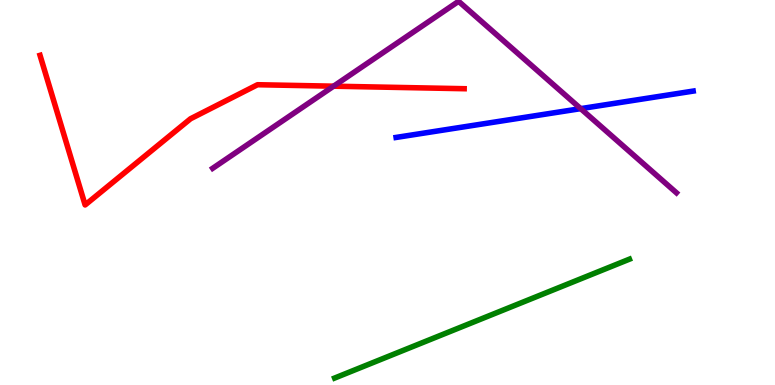[{'lines': ['blue', 'red'], 'intersections': []}, {'lines': ['green', 'red'], 'intersections': []}, {'lines': ['purple', 'red'], 'intersections': [{'x': 4.3, 'y': 7.76}]}, {'lines': ['blue', 'green'], 'intersections': []}, {'lines': ['blue', 'purple'], 'intersections': [{'x': 7.49, 'y': 7.18}]}, {'lines': ['green', 'purple'], 'intersections': []}]